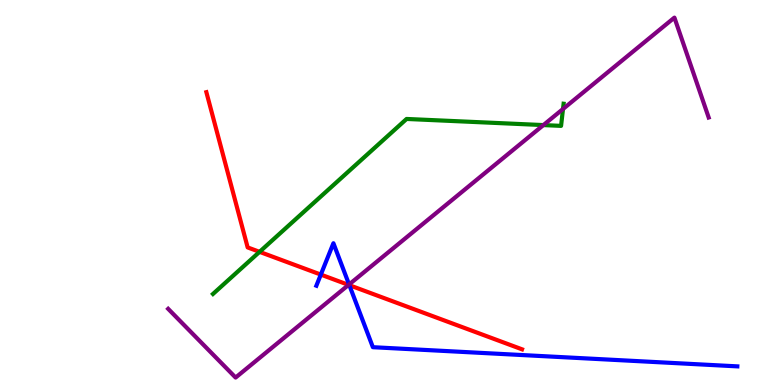[{'lines': ['blue', 'red'], 'intersections': [{'x': 4.14, 'y': 2.87}, {'x': 4.51, 'y': 2.59}]}, {'lines': ['green', 'red'], 'intersections': [{'x': 3.35, 'y': 3.46}]}, {'lines': ['purple', 'red'], 'intersections': [{'x': 4.5, 'y': 2.6}]}, {'lines': ['blue', 'green'], 'intersections': []}, {'lines': ['blue', 'purple'], 'intersections': [{'x': 4.5, 'y': 2.61}]}, {'lines': ['green', 'purple'], 'intersections': [{'x': 7.01, 'y': 6.75}, {'x': 7.26, 'y': 7.17}]}]